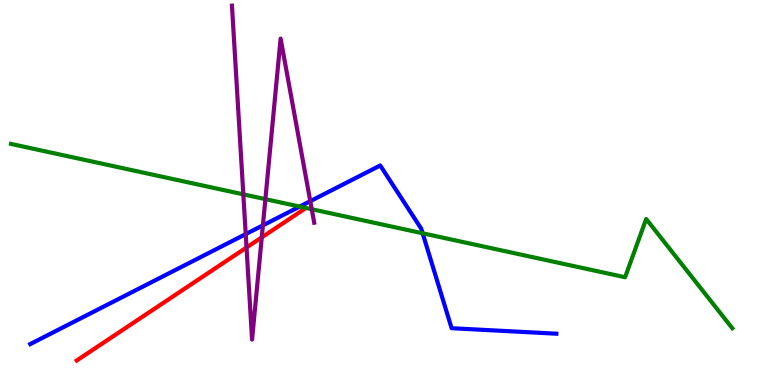[{'lines': ['blue', 'red'], 'intersections': []}, {'lines': ['green', 'red'], 'intersections': []}, {'lines': ['purple', 'red'], 'intersections': [{'x': 3.18, 'y': 3.57}, {'x': 3.38, 'y': 3.83}]}, {'lines': ['blue', 'green'], 'intersections': [{'x': 3.87, 'y': 4.63}, {'x': 5.45, 'y': 3.94}]}, {'lines': ['blue', 'purple'], 'intersections': [{'x': 3.17, 'y': 3.92}, {'x': 3.39, 'y': 4.15}, {'x': 4.0, 'y': 4.77}]}, {'lines': ['green', 'purple'], 'intersections': [{'x': 3.14, 'y': 4.95}, {'x': 3.42, 'y': 4.83}, {'x': 4.02, 'y': 4.57}]}]